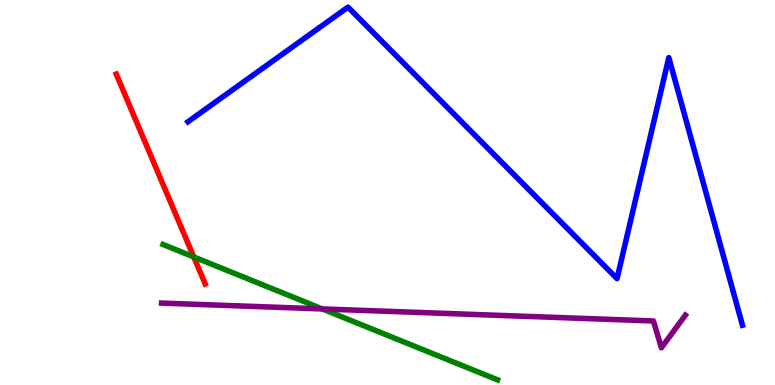[{'lines': ['blue', 'red'], 'intersections': []}, {'lines': ['green', 'red'], 'intersections': [{'x': 2.5, 'y': 3.33}]}, {'lines': ['purple', 'red'], 'intersections': []}, {'lines': ['blue', 'green'], 'intersections': []}, {'lines': ['blue', 'purple'], 'intersections': []}, {'lines': ['green', 'purple'], 'intersections': [{'x': 4.16, 'y': 1.98}]}]